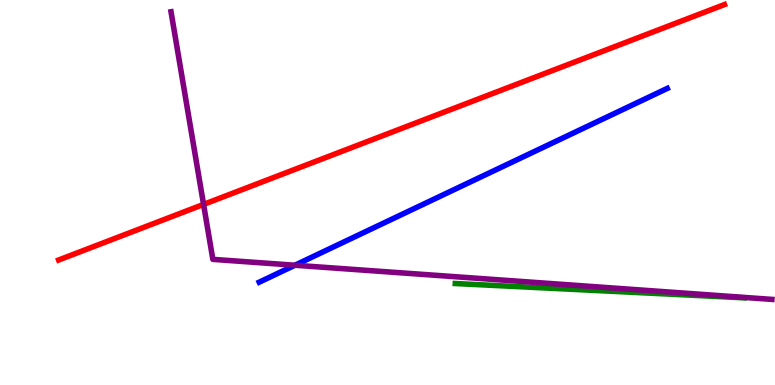[{'lines': ['blue', 'red'], 'intersections': []}, {'lines': ['green', 'red'], 'intersections': []}, {'lines': ['purple', 'red'], 'intersections': [{'x': 2.63, 'y': 4.69}]}, {'lines': ['blue', 'green'], 'intersections': []}, {'lines': ['blue', 'purple'], 'intersections': [{'x': 3.81, 'y': 3.11}]}, {'lines': ['green', 'purple'], 'intersections': []}]